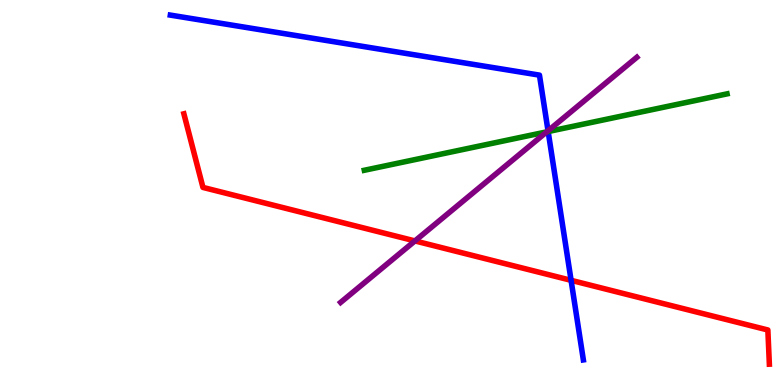[{'lines': ['blue', 'red'], 'intersections': [{'x': 7.37, 'y': 2.72}]}, {'lines': ['green', 'red'], 'intersections': []}, {'lines': ['purple', 'red'], 'intersections': [{'x': 5.35, 'y': 3.74}]}, {'lines': ['blue', 'green'], 'intersections': [{'x': 7.07, 'y': 6.58}]}, {'lines': ['blue', 'purple'], 'intersections': [{'x': 7.07, 'y': 6.6}]}, {'lines': ['green', 'purple'], 'intersections': [{'x': 7.05, 'y': 6.58}]}]